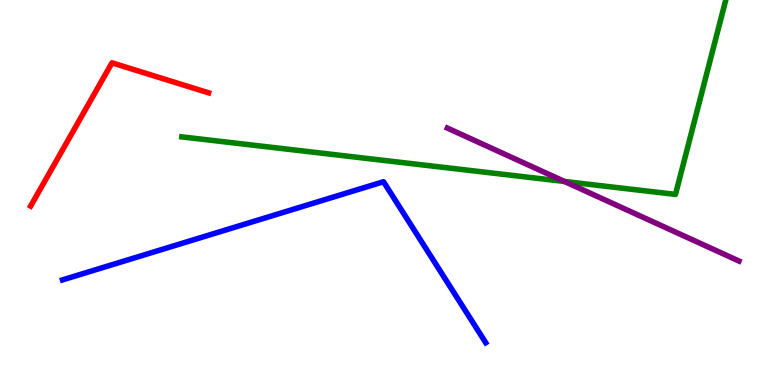[{'lines': ['blue', 'red'], 'intersections': []}, {'lines': ['green', 'red'], 'intersections': []}, {'lines': ['purple', 'red'], 'intersections': []}, {'lines': ['blue', 'green'], 'intersections': []}, {'lines': ['blue', 'purple'], 'intersections': []}, {'lines': ['green', 'purple'], 'intersections': [{'x': 7.28, 'y': 5.29}]}]